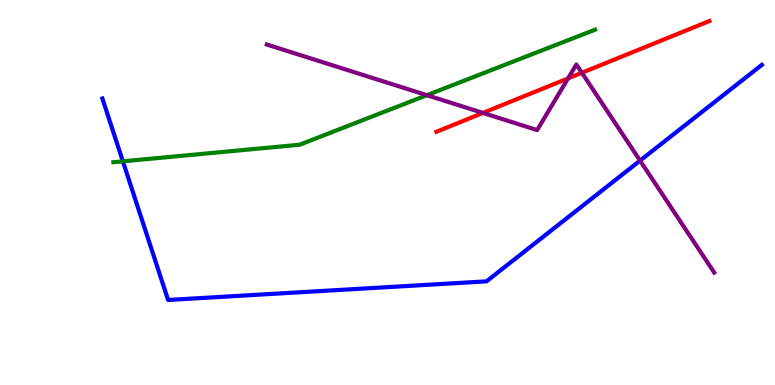[{'lines': ['blue', 'red'], 'intersections': []}, {'lines': ['green', 'red'], 'intersections': []}, {'lines': ['purple', 'red'], 'intersections': [{'x': 6.23, 'y': 7.07}, {'x': 7.33, 'y': 7.96}, {'x': 7.51, 'y': 8.11}]}, {'lines': ['blue', 'green'], 'intersections': [{'x': 1.59, 'y': 5.81}]}, {'lines': ['blue', 'purple'], 'intersections': [{'x': 8.26, 'y': 5.83}]}, {'lines': ['green', 'purple'], 'intersections': [{'x': 5.51, 'y': 7.53}]}]